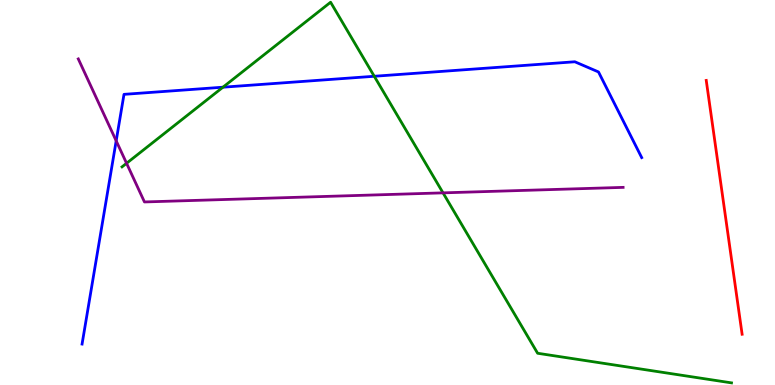[{'lines': ['blue', 'red'], 'intersections': []}, {'lines': ['green', 'red'], 'intersections': []}, {'lines': ['purple', 'red'], 'intersections': []}, {'lines': ['blue', 'green'], 'intersections': [{'x': 2.88, 'y': 7.74}, {'x': 4.83, 'y': 8.02}]}, {'lines': ['blue', 'purple'], 'intersections': [{'x': 1.5, 'y': 6.34}]}, {'lines': ['green', 'purple'], 'intersections': [{'x': 1.63, 'y': 5.76}, {'x': 5.72, 'y': 4.99}]}]